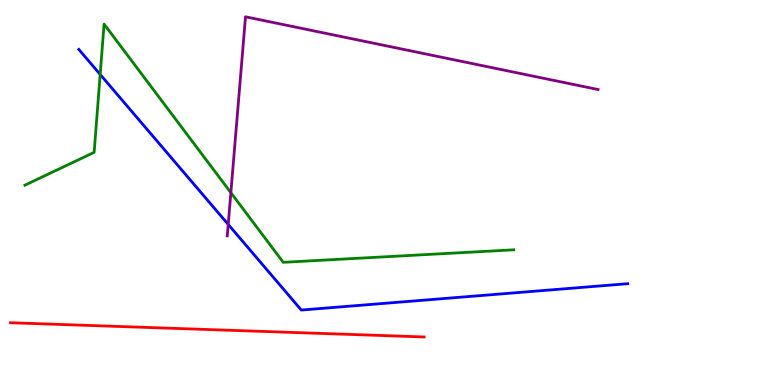[{'lines': ['blue', 'red'], 'intersections': []}, {'lines': ['green', 'red'], 'intersections': []}, {'lines': ['purple', 'red'], 'intersections': []}, {'lines': ['blue', 'green'], 'intersections': [{'x': 1.29, 'y': 8.07}]}, {'lines': ['blue', 'purple'], 'intersections': [{'x': 2.94, 'y': 4.17}]}, {'lines': ['green', 'purple'], 'intersections': [{'x': 2.98, 'y': 5.0}]}]